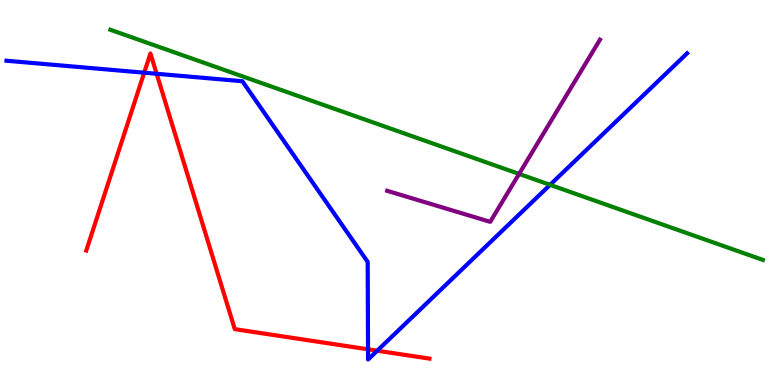[{'lines': ['blue', 'red'], 'intersections': [{'x': 1.86, 'y': 8.11}, {'x': 2.02, 'y': 8.08}, {'x': 4.75, 'y': 0.927}, {'x': 4.87, 'y': 0.891}]}, {'lines': ['green', 'red'], 'intersections': []}, {'lines': ['purple', 'red'], 'intersections': []}, {'lines': ['blue', 'green'], 'intersections': [{'x': 7.1, 'y': 5.2}]}, {'lines': ['blue', 'purple'], 'intersections': []}, {'lines': ['green', 'purple'], 'intersections': [{'x': 6.7, 'y': 5.48}]}]